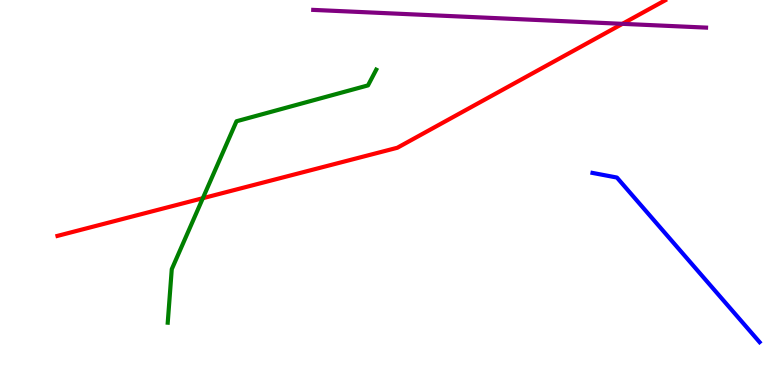[{'lines': ['blue', 'red'], 'intersections': []}, {'lines': ['green', 'red'], 'intersections': [{'x': 2.62, 'y': 4.85}]}, {'lines': ['purple', 'red'], 'intersections': [{'x': 8.03, 'y': 9.38}]}, {'lines': ['blue', 'green'], 'intersections': []}, {'lines': ['blue', 'purple'], 'intersections': []}, {'lines': ['green', 'purple'], 'intersections': []}]